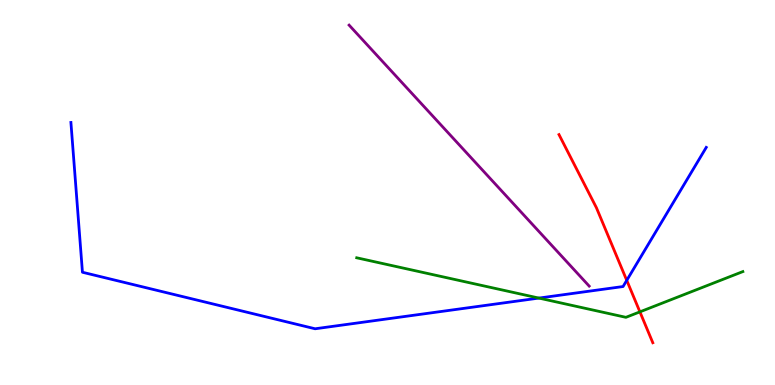[{'lines': ['blue', 'red'], 'intersections': [{'x': 8.09, 'y': 2.72}]}, {'lines': ['green', 'red'], 'intersections': [{'x': 8.26, 'y': 1.9}]}, {'lines': ['purple', 'red'], 'intersections': []}, {'lines': ['blue', 'green'], 'intersections': [{'x': 6.95, 'y': 2.26}]}, {'lines': ['blue', 'purple'], 'intersections': []}, {'lines': ['green', 'purple'], 'intersections': []}]